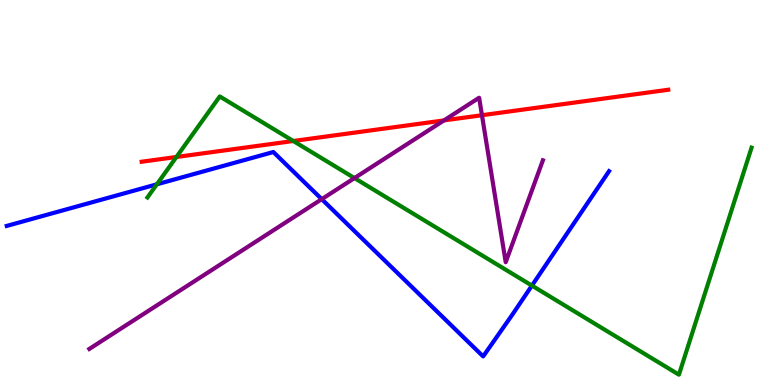[{'lines': ['blue', 'red'], 'intersections': []}, {'lines': ['green', 'red'], 'intersections': [{'x': 2.28, 'y': 5.92}, {'x': 3.78, 'y': 6.34}]}, {'lines': ['purple', 'red'], 'intersections': [{'x': 5.73, 'y': 6.87}, {'x': 6.22, 'y': 7.01}]}, {'lines': ['blue', 'green'], 'intersections': [{'x': 2.02, 'y': 5.21}, {'x': 6.86, 'y': 2.58}]}, {'lines': ['blue', 'purple'], 'intersections': [{'x': 4.15, 'y': 4.83}]}, {'lines': ['green', 'purple'], 'intersections': [{'x': 4.57, 'y': 5.37}]}]